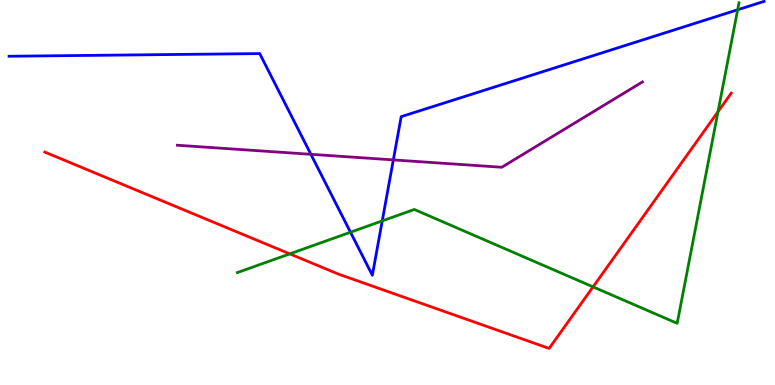[{'lines': ['blue', 'red'], 'intersections': []}, {'lines': ['green', 'red'], 'intersections': [{'x': 3.74, 'y': 3.41}, {'x': 7.65, 'y': 2.55}, {'x': 9.26, 'y': 7.1}]}, {'lines': ['purple', 'red'], 'intersections': []}, {'lines': ['blue', 'green'], 'intersections': [{'x': 4.52, 'y': 3.97}, {'x': 4.93, 'y': 4.26}, {'x': 9.52, 'y': 9.75}]}, {'lines': ['blue', 'purple'], 'intersections': [{'x': 4.01, 'y': 5.99}, {'x': 5.08, 'y': 5.85}]}, {'lines': ['green', 'purple'], 'intersections': []}]